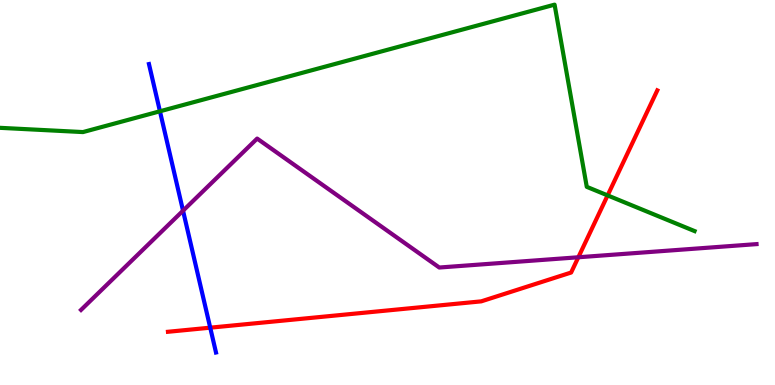[{'lines': ['blue', 'red'], 'intersections': [{'x': 2.71, 'y': 1.49}]}, {'lines': ['green', 'red'], 'intersections': [{'x': 7.84, 'y': 4.92}]}, {'lines': ['purple', 'red'], 'intersections': [{'x': 7.46, 'y': 3.32}]}, {'lines': ['blue', 'green'], 'intersections': [{'x': 2.06, 'y': 7.11}]}, {'lines': ['blue', 'purple'], 'intersections': [{'x': 2.36, 'y': 4.53}]}, {'lines': ['green', 'purple'], 'intersections': []}]